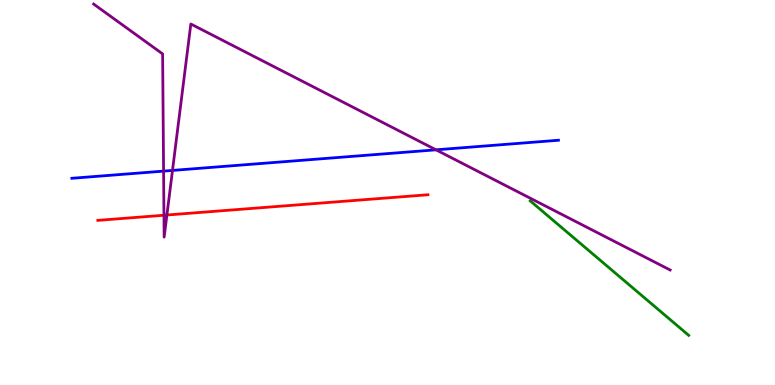[{'lines': ['blue', 'red'], 'intersections': []}, {'lines': ['green', 'red'], 'intersections': []}, {'lines': ['purple', 'red'], 'intersections': [{'x': 2.12, 'y': 4.41}, {'x': 2.15, 'y': 4.42}]}, {'lines': ['blue', 'green'], 'intersections': []}, {'lines': ['blue', 'purple'], 'intersections': [{'x': 2.11, 'y': 5.56}, {'x': 2.23, 'y': 5.57}, {'x': 5.63, 'y': 6.11}]}, {'lines': ['green', 'purple'], 'intersections': []}]